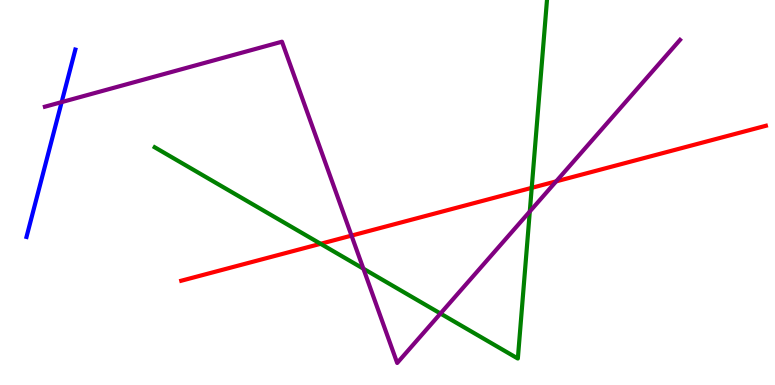[{'lines': ['blue', 'red'], 'intersections': []}, {'lines': ['green', 'red'], 'intersections': [{'x': 4.14, 'y': 3.67}, {'x': 6.86, 'y': 5.12}]}, {'lines': ['purple', 'red'], 'intersections': [{'x': 4.54, 'y': 3.88}, {'x': 7.18, 'y': 5.29}]}, {'lines': ['blue', 'green'], 'intersections': []}, {'lines': ['blue', 'purple'], 'intersections': [{'x': 0.796, 'y': 7.35}]}, {'lines': ['green', 'purple'], 'intersections': [{'x': 4.69, 'y': 3.02}, {'x': 5.68, 'y': 1.86}, {'x': 6.84, 'y': 4.51}]}]